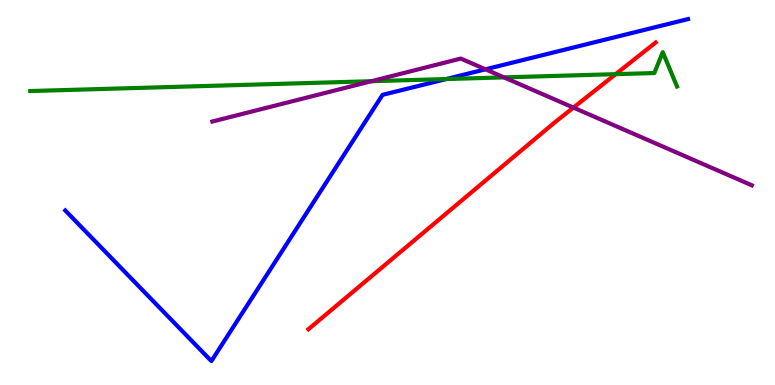[{'lines': ['blue', 'red'], 'intersections': []}, {'lines': ['green', 'red'], 'intersections': [{'x': 7.94, 'y': 8.07}]}, {'lines': ['purple', 'red'], 'intersections': [{'x': 7.4, 'y': 7.2}]}, {'lines': ['blue', 'green'], 'intersections': [{'x': 5.76, 'y': 7.95}]}, {'lines': ['blue', 'purple'], 'intersections': [{'x': 6.26, 'y': 8.2}]}, {'lines': ['green', 'purple'], 'intersections': [{'x': 4.79, 'y': 7.89}, {'x': 6.5, 'y': 7.99}]}]